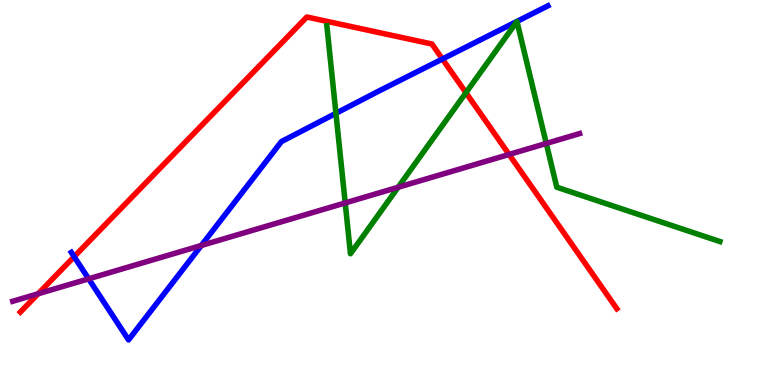[{'lines': ['blue', 'red'], 'intersections': [{'x': 0.957, 'y': 3.33}, {'x': 5.71, 'y': 8.47}]}, {'lines': ['green', 'red'], 'intersections': [{'x': 6.01, 'y': 7.59}]}, {'lines': ['purple', 'red'], 'intersections': [{'x': 0.492, 'y': 2.37}, {'x': 6.57, 'y': 5.99}]}, {'lines': ['blue', 'green'], 'intersections': [{'x': 4.33, 'y': 7.06}]}, {'lines': ['blue', 'purple'], 'intersections': [{'x': 1.14, 'y': 2.76}, {'x': 2.6, 'y': 3.62}]}, {'lines': ['green', 'purple'], 'intersections': [{'x': 4.45, 'y': 4.73}, {'x': 5.14, 'y': 5.14}, {'x': 7.05, 'y': 6.27}]}]